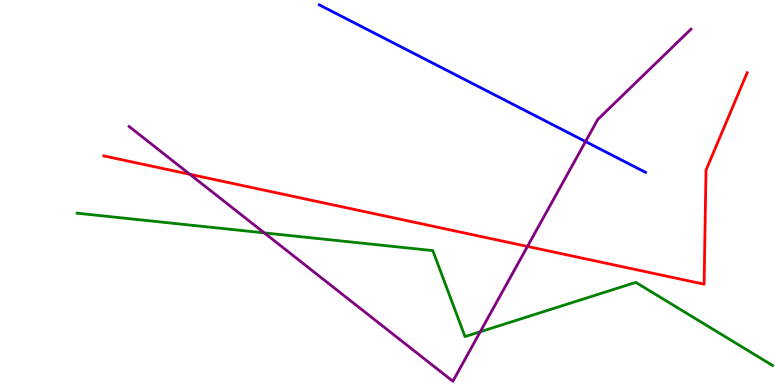[{'lines': ['blue', 'red'], 'intersections': []}, {'lines': ['green', 'red'], 'intersections': []}, {'lines': ['purple', 'red'], 'intersections': [{'x': 2.45, 'y': 5.47}, {'x': 6.81, 'y': 3.6}]}, {'lines': ['blue', 'green'], 'intersections': []}, {'lines': ['blue', 'purple'], 'intersections': [{'x': 7.56, 'y': 6.32}]}, {'lines': ['green', 'purple'], 'intersections': [{'x': 3.41, 'y': 3.95}, {'x': 6.2, 'y': 1.38}]}]